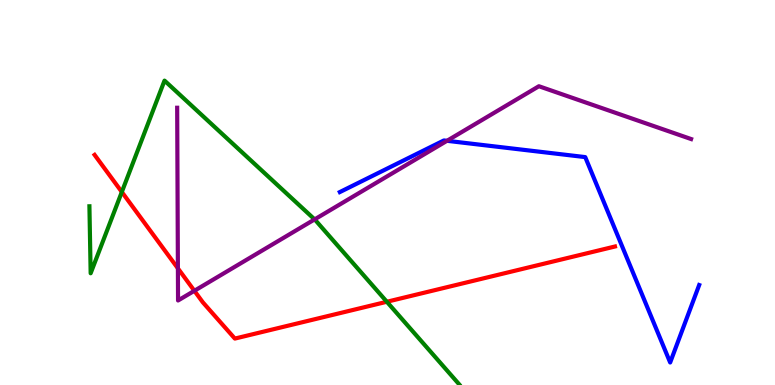[{'lines': ['blue', 'red'], 'intersections': []}, {'lines': ['green', 'red'], 'intersections': [{'x': 1.57, 'y': 5.01}, {'x': 4.99, 'y': 2.16}]}, {'lines': ['purple', 'red'], 'intersections': [{'x': 2.3, 'y': 3.03}, {'x': 2.51, 'y': 2.45}]}, {'lines': ['blue', 'green'], 'intersections': []}, {'lines': ['blue', 'purple'], 'intersections': [{'x': 5.77, 'y': 6.34}]}, {'lines': ['green', 'purple'], 'intersections': [{'x': 4.06, 'y': 4.3}]}]